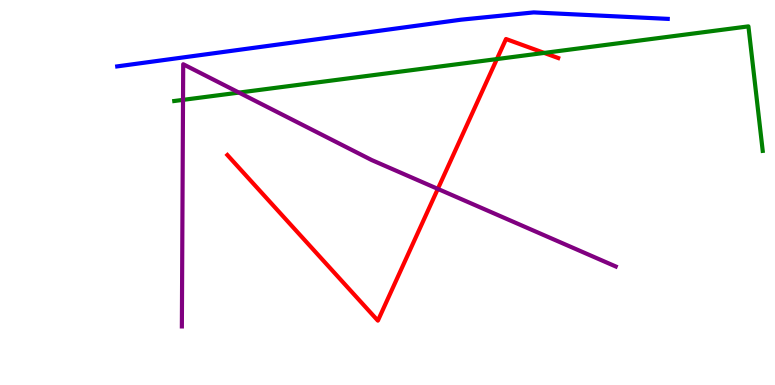[{'lines': ['blue', 'red'], 'intersections': []}, {'lines': ['green', 'red'], 'intersections': [{'x': 6.41, 'y': 8.47}, {'x': 7.02, 'y': 8.63}]}, {'lines': ['purple', 'red'], 'intersections': [{'x': 5.65, 'y': 5.09}]}, {'lines': ['blue', 'green'], 'intersections': []}, {'lines': ['blue', 'purple'], 'intersections': []}, {'lines': ['green', 'purple'], 'intersections': [{'x': 2.36, 'y': 7.41}, {'x': 3.08, 'y': 7.59}]}]